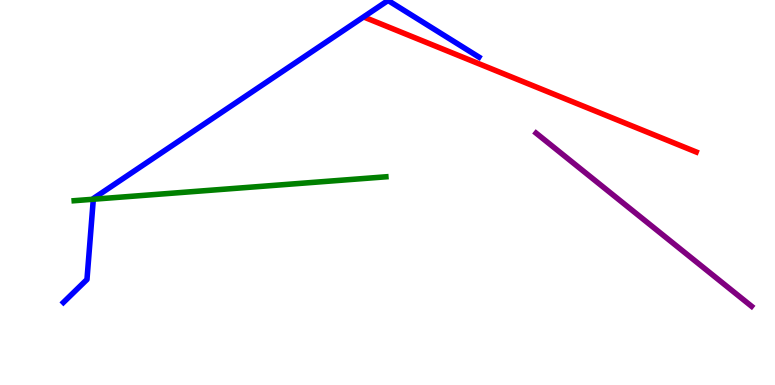[{'lines': ['blue', 'red'], 'intersections': []}, {'lines': ['green', 'red'], 'intersections': []}, {'lines': ['purple', 'red'], 'intersections': []}, {'lines': ['blue', 'green'], 'intersections': [{'x': 1.2, 'y': 4.83}]}, {'lines': ['blue', 'purple'], 'intersections': []}, {'lines': ['green', 'purple'], 'intersections': []}]